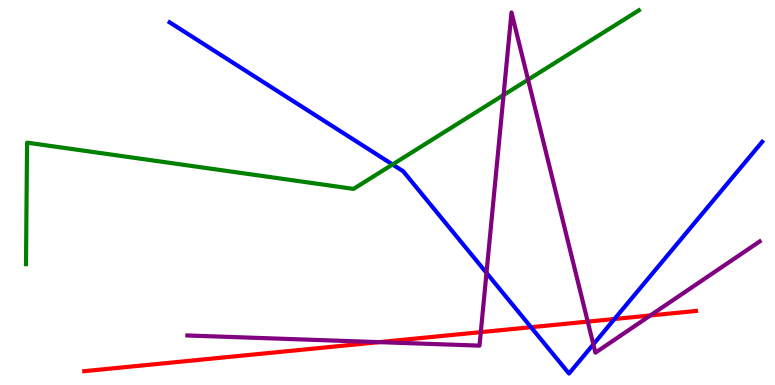[{'lines': ['blue', 'red'], 'intersections': [{'x': 6.85, 'y': 1.5}, {'x': 7.93, 'y': 1.71}]}, {'lines': ['green', 'red'], 'intersections': []}, {'lines': ['purple', 'red'], 'intersections': [{'x': 4.89, 'y': 1.11}, {'x': 6.2, 'y': 1.37}, {'x': 7.58, 'y': 1.65}, {'x': 8.39, 'y': 1.81}]}, {'lines': ['blue', 'green'], 'intersections': [{'x': 5.07, 'y': 5.73}]}, {'lines': ['blue', 'purple'], 'intersections': [{'x': 6.28, 'y': 2.91}, {'x': 7.66, 'y': 1.06}]}, {'lines': ['green', 'purple'], 'intersections': [{'x': 6.5, 'y': 7.53}, {'x': 6.81, 'y': 7.93}]}]